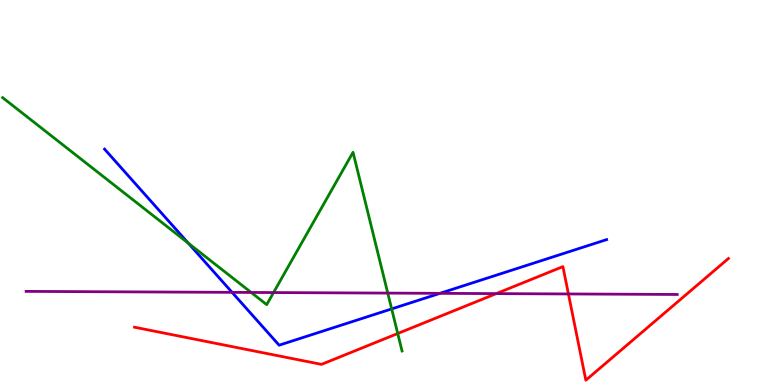[{'lines': ['blue', 'red'], 'intersections': []}, {'lines': ['green', 'red'], 'intersections': [{'x': 5.13, 'y': 1.34}]}, {'lines': ['purple', 'red'], 'intersections': [{'x': 6.4, 'y': 2.37}, {'x': 7.33, 'y': 2.36}]}, {'lines': ['blue', 'green'], 'intersections': [{'x': 2.43, 'y': 3.68}, {'x': 5.05, 'y': 1.98}]}, {'lines': ['blue', 'purple'], 'intersections': [{'x': 2.99, 'y': 2.41}, {'x': 5.68, 'y': 2.38}]}, {'lines': ['green', 'purple'], 'intersections': [{'x': 3.24, 'y': 2.4}, {'x': 3.53, 'y': 2.4}, {'x': 5.0, 'y': 2.39}]}]